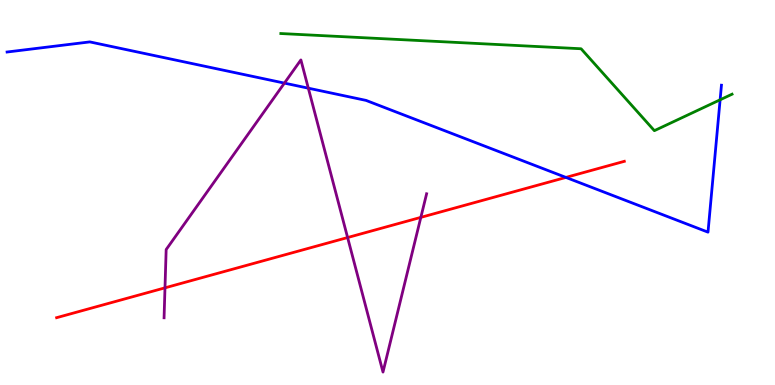[{'lines': ['blue', 'red'], 'intersections': [{'x': 7.3, 'y': 5.39}]}, {'lines': ['green', 'red'], 'intersections': []}, {'lines': ['purple', 'red'], 'intersections': [{'x': 2.13, 'y': 2.52}, {'x': 4.49, 'y': 3.83}, {'x': 5.43, 'y': 4.35}]}, {'lines': ['blue', 'green'], 'intersections': [{'x': 9.29, 'y': 7.41}]}, {'lines': ['blue', 'purple'], 'intersections': [{'x': 3.67, 'y': 7.84}, {'x': 3.98, 'y': 7.71}]}, {'lines': ['green', 'purple'], 'intersections': []}]